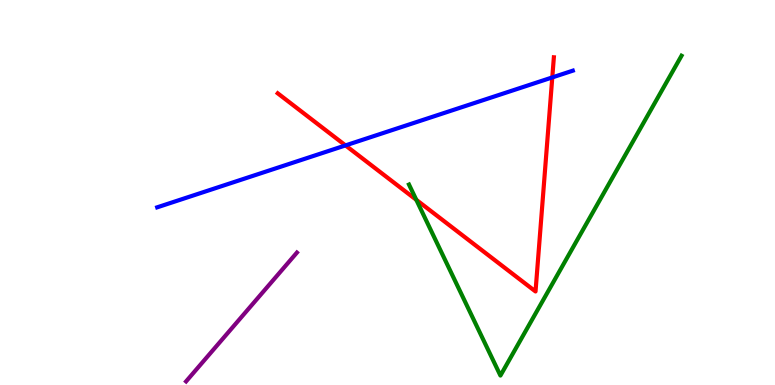[{'lines': ['blue', 'red'], 'intersections': [{'x': 4.46, 'y': 6.22}, {'x': 7.13, 'y': 7.99}]}, {'lines': ['green', 'red'], 'intersections': [{'x': 5.37, 'y': 4.81}]}, {'lines': ['purple', 'red'], 'intersections': []}, {'lines': ['blue', 'green'], 'intersections': []}, {'lines': ['blue', 'purple'], 'intersections': []}, {'lines': ['green', 'purple'], 'intersections': []}]